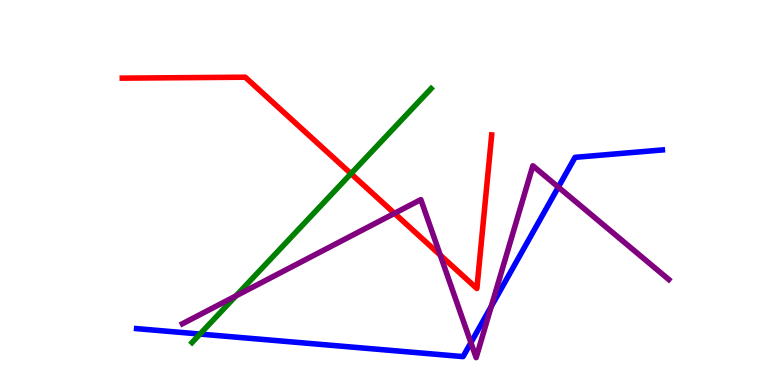[{'lines': ['blue', 'red'], 'intersections': []}, {'lines': ['green', 'red'], 'intersections': [{'x': 4.53, 'y': 5.49}]}, {'lines': ['purple', 'red'], 'intersections': [{'x': 5.09, 'y': 4.46}, {'x': 5.68, 'y': 3.37}]}, {'lines': ['blue', 'green'], 'intersections': [{'x': 2.58, 'y': 1.32}]}, {'lines': ['blue', 'purple'], 'intersections': [{'x': 6.08, 'y': 1.1}, {'x': 6.34, 'y': 2.04}, {'x': 7.2, 'y': 5.14}]}, {'lines': ['green', 'purple'], 'intersections': [{'x': 3.04, 'y': 2.31}]}]